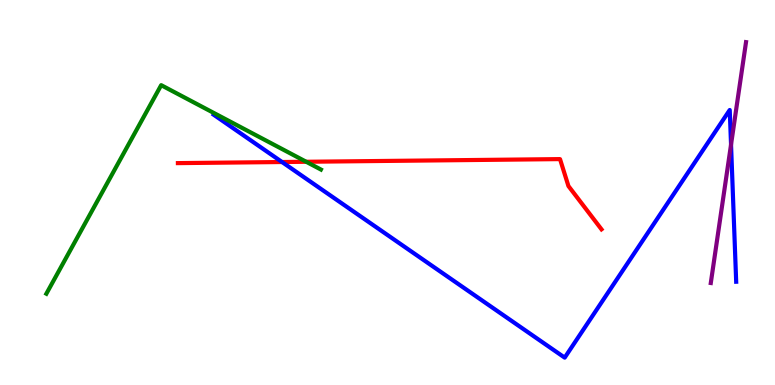[{'lines': ['blue', 'red'], 'intersections': [{'x': 3.64, 'y': 5.79}]}, {'lines': ['green', 'red'], 'intersections': [{'x': 3.95, 'y': 5.8}]}, {'lines': ['purple', 'red'], 'intersections': []}, {'lines': ['blue', 'green'], 'intersections': []}, {'lines': ['blue', 'purple'], 'intersections': [{'x': 9.43, 'y': 6.24}]}, {'lines': ['green', 'purple'], 'intersections': []}]